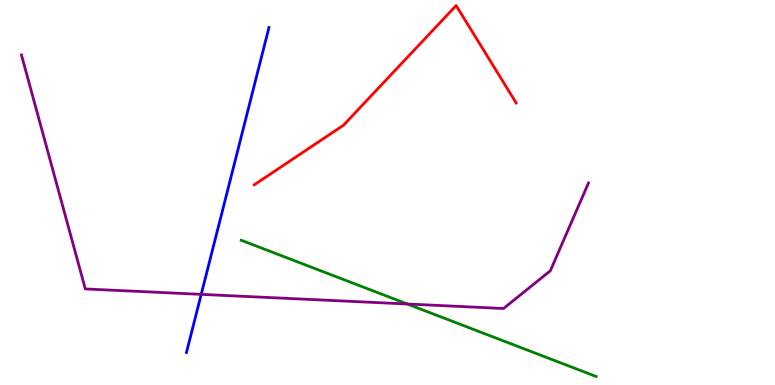[{'lines': ['blue', 'red'], 'intersections': []}, {'lines': ['green', 'red'], 'intersections': []}, {'lines': ['purple', 'red'], 'intersections': []}, {'lines': ['blue', 'green'], 'intersections': []}, {'lines': ['blue', 'purple'], 'intersections': [{'x': 2.6, 'y': 2.35}]}, {'lines': ['green', 'purple'], 'intersections': [{'x': 5.26, 'y': 2.1}]}]